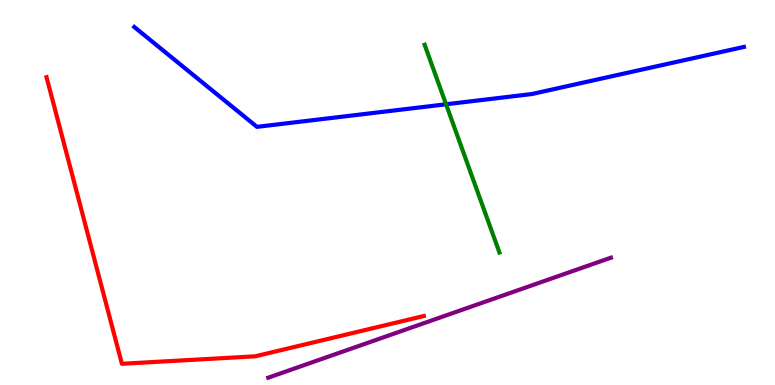[{'lines': ['blue', 'red'], 'intersections': []}, {'lines': ['green', 'red'], 'intersections': []}, {'lines': ['purple', 'red'], 'intersections': []}, {'lines': ['blue', 'green'], 'intersections': [{'x': 5.76, 'y': 7.29}]}, {'lines': ['blue', 'purple'], 'intersections': []}, {'lines': ['green', 'purple'], 'intersections': []}]